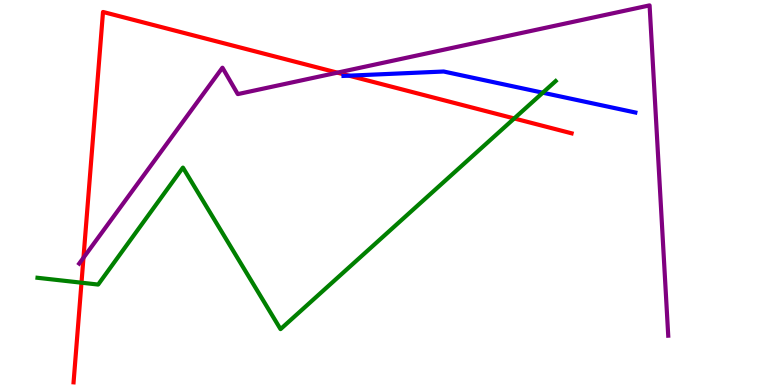[{'lines': ['blue', 'red'], 'intersections': [{'x': 4.5, 'y': 8.03}]}, {'lines': ['green', 'red'], 'intersections': [{'x': 1.05, 'y': 2.66}, {'x': 6.64, 'y': 6.92}]}, {'lines': ['purple', 'red'], 'intersections': [{'x': 1.08, 'y': 3.31}, {'x': 4.35, 'y': 8.11}]}, {'lines': ['blue', 'green'], 'intersections': [{'x': 7.0, 'y': 7.59}]}, {'lines': ['blue', 'purple'], 'intersections': []}, {'lines': ['green', 'purple'], 'intersections': []}]